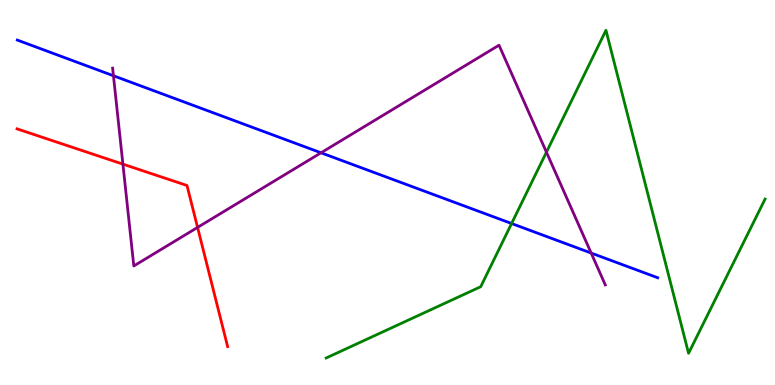[{'lines': ['blue', 'red'], 'intersections': []}, {'lines': ['green', 'red'], 'intersections': []}, {'lines': ['purple', 'red'], 'intersections': [{'x': 1.59, 'y': 5.74}, {'x': 2.55, 'y': 4.09}]}, {'lines': ['blue', 'green'], 'intersections': [{'x': 6.6, 'y': 4.19}]}, {'lines': ['blue', 'purple'], 'intersections': [{'x': 1.46, 'y': 8.03}, {'x': 4.14, 'y': 6.03}, {'x': 7.63, 'y': 3.43}]}, {'lines': ['green', 'purple'], 'intersections': [{'x': 7.05, 'y': 6.05}]}]